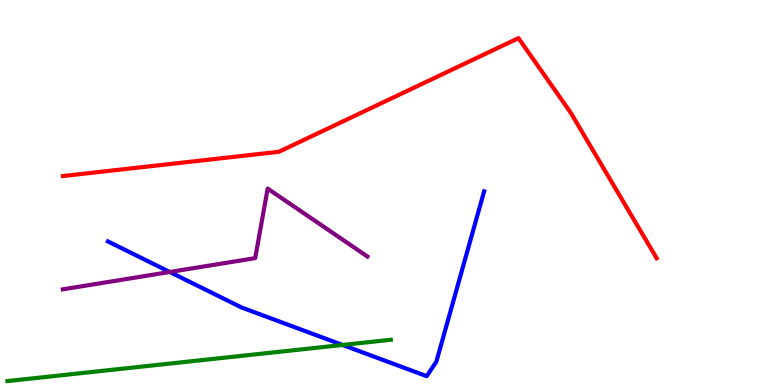[{'lines': ['blue', 'red'], 'intersections': []}, {'lines': ['green', 'red'], 'intersections': []}, {'lines': ['purple', 'red'], 'intersections': []}, {'lines': ['blue', 'green'], 'intersections': [{'x': 4.42, 'y': 1.04}]}, {'lines': ['blue', 'purple'], 'intersections': [{'x': 2.19, 'y': 2.94}]}, {'lines': ['green', 'purple'], 'intersections': []}]